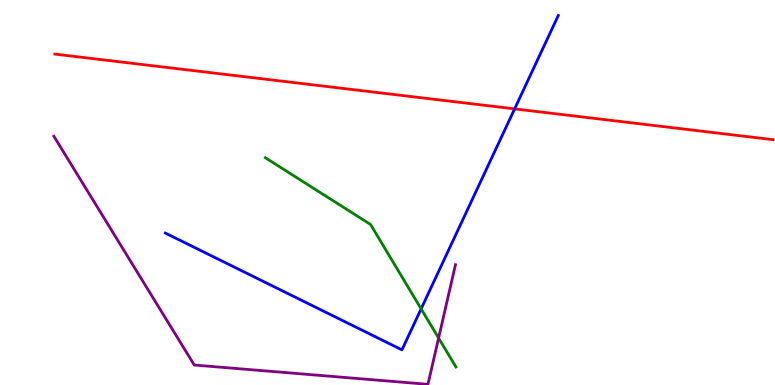[{'lines': ['blue', 'red'], 'intersections': [{'x': 6.64, 'y': 7.17}]}, {'lines': ['green', 'red'], 'intersections': []}, {'lines': ['purple', 'red'], 'intersections': []}, {'lines': ['blue', 'green'], 'intersections': [{'x': 5.43, 'y': 1.98}]}, {'lines': ['blue', 'purple'], 'intersections': []}, {'lines': ['green', 'purple'], 'intersections': [{'x': 5.66, 'y': 1.22}]}]